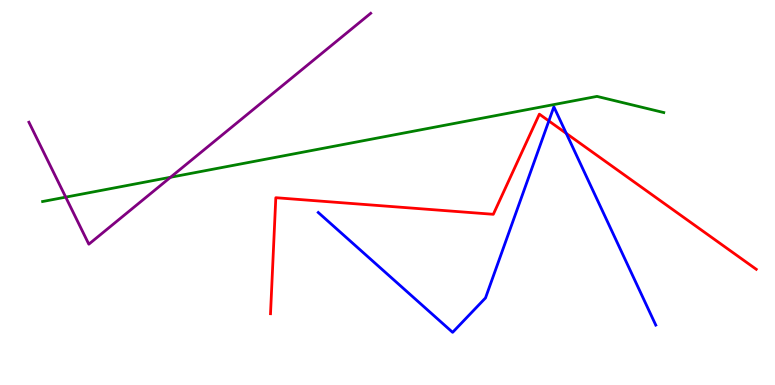[{'lines': ['blue', 'red'], 'intersections': [{'x': 7.08, 'y': 6.86}, {'x': 7.31, 'y': 6.53}]}, {'lines': ['green', 'red'], 'intersections': []}, {'lines': ['purple', 'red'], 'intersections': []}, {'lines': ['blue', 'green'], 'intersections': []}, {'lines': ['blue', 'purple'], 'intersections': []}, {'lines': ['green', 'purple'], 'intersections': [{'x': 0.848, 'y': 4.88}, {'x': 2.2, 'y': 5.4}]}]